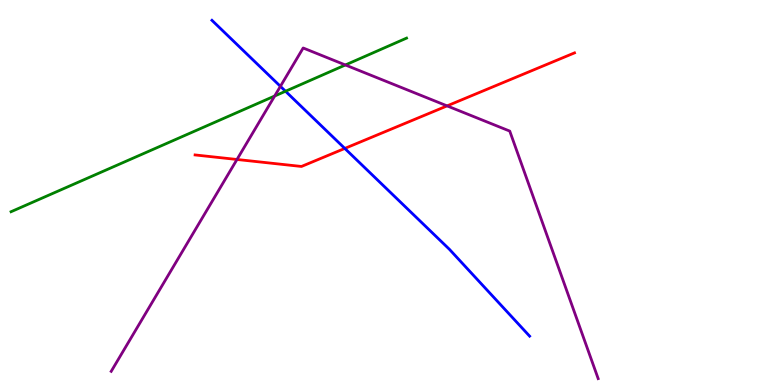[{'lines': ['blue', 'red'], 'intersections': [{'x': 4.45, 'y': 6.14}]}, {'lines': ['green', 'red'], 'intersections': []}, {'lines': ['purple', 'red'], 'intersections': [{'x': 3.06, 'y': 5.86}, {'x': 5.77, 'y': 7.25}]}, {'lines': ['blue', 'green'], 'intersections': [{'x': 3.68, 'y': 7.63}]}, {'lines': ['blue', 'purple'], 'intersections': [{'x': 3.62, 'y': 7.76}]}, {'lines': ['green', 'purple'], 'intersections': [{'x': 3.54, 'y': 7.51}, {'x': 4.46, 'y': 8.31}]}]